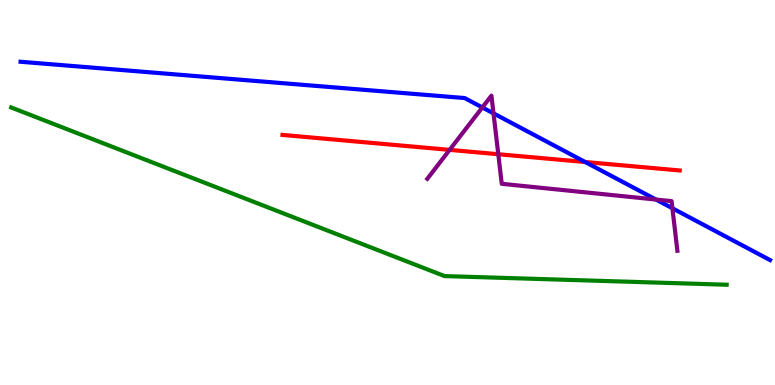[{'lines': ['blue', 'red'], 'intersections': [{'x': 7.55, 'y': 5.79}]}, {'lines': ['green', 'red'], 'intersections': []}, {'lines': ['purple', 'red'], 'intersections': [{'x': 5.8, 'y': 6.11}, {'x': 6.43, 'y': 5.99}]}, {'lines': ['blue', 'green'], 'intersections': []}, {'lines': ['blue', 'purple'], 'intersections': [{'x': 6.22, 'y': 7.21}, {'x': 6.37, 'y': 7.06}, {'x': 8.46, 'y': 4.82}, {'x': 8.68, 'y': 4.59}]}, {'lines': ['green', 'purple'], 'intersections': []}]